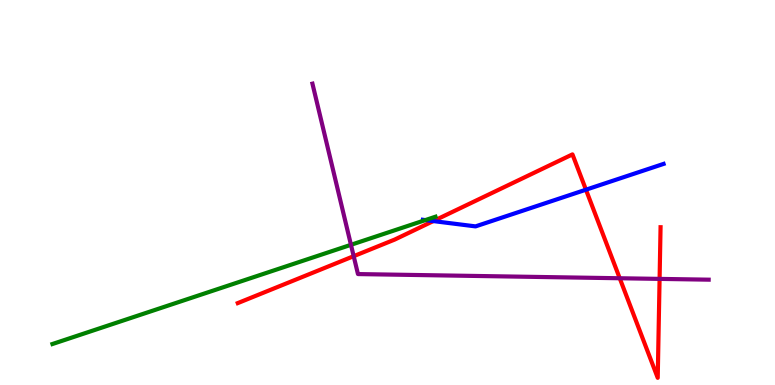[{'lines': ['blue', 'red'], 'intersections': [{'x': 5.59, 'y': 4.26}, {'x': 7.56, 'y': 5.07}]}, {'lines': ['green', 'red'], 'intersections': []}, {'lines': ['purple', 'red'], 'intersections': [{'x': 4.56, 'y': 3.35}, {'x': 8.0, 'y': 2.77}, {'x': 8.51, 'y': 2.76}]}, {'lines': ['blue', 'green'], 'intersections': [{'x': 5.49, 'y': 4.28}]}, {'lines': ['blue', 'purple'], 'intersections': []}, {'lines': ['green', 'purple'], 'intersections': [{'x': 4.53, 'y': 3.64}]}]